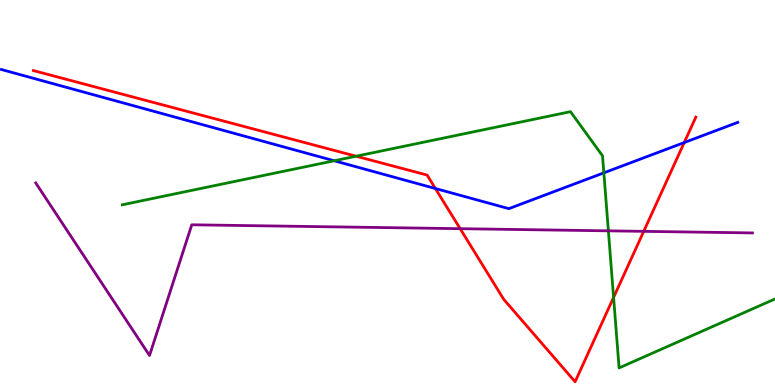[{'lines': ['blue', 'red'], 'intersections': [{'x': 5.62, 'y': 5.1}, {'x': 8.83, 'y': 6.3}]}, {'lines': ['green', 'red'], 'intersections': [{'x': 4.59, 'y': 5.94}, {'x': 7.92, 'y': 2.27}]}, {'lines': ['purple', 'red'], 'intersections': [{'x': 5.94, 'y': 4.06}, {'x': 8.31, 'y': 3.99}]}, {'lines': ['blue', 'green'], 'intersections': [{'x': 4.31, 'y': 5.82}, {'x': 7.79, 'y': 5.51}]}, {'lines': ['blue', 'purple'], 'intersections': []}, {'lines': ['green', 'purple'], 'intersections': [{'x': 7.85, 'y': 4.0}]}]